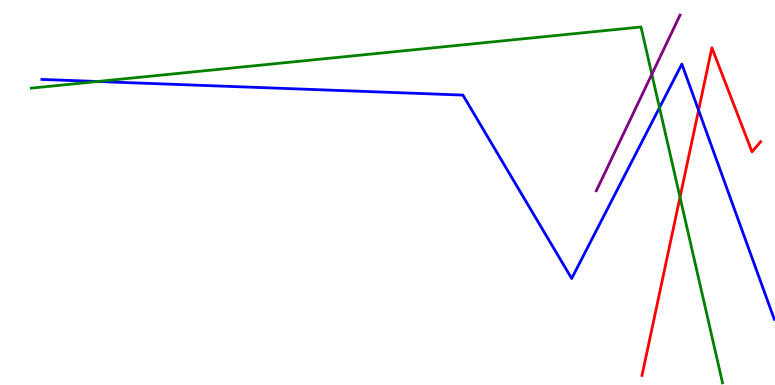[{'lines': ['blue', 'red'], 'intersections': [{'x': 9.01, 'y': 7.14}]}, {'lines': ['green', 'red'], 'intersections': [{'x': 8.77, 'y': 4.88}]}, {'lines': ['purple', 'red'], 'intersections': []}, {'lines': ['blue', 'green'], 'intersections': [{'x': 1.26, 'y': 7.88}, {'x': 8.51, 'y': 7.2}]}, {'lines': ['blue', 'purple'], 'intersections': []}, {'lines': ['green', 'purple'], 'intersections': [{'x': 8.41, 'y': 8.07}]}]